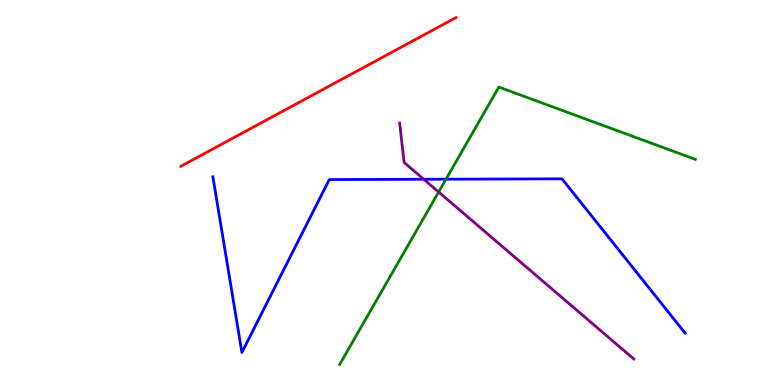[{'lines': ['blue', 'red'], 'intersections': []}, {'lines': ['green', 'red'], 'intersections': []}, {'lines': ['purple', 'red'], 'intersections': []}, {'lines': ['blue', 'green'], 'intersections': [{'x': 5.75, 'y': 5.35}]}, {'lines': ['blue', 'purple'], 'intersections': [{'x': 5.47, 'y': 5.34}]}, {'lines': ['green', 'purple'], 'intersections': [{'x': 5.66, 'y': 5.01}]}]